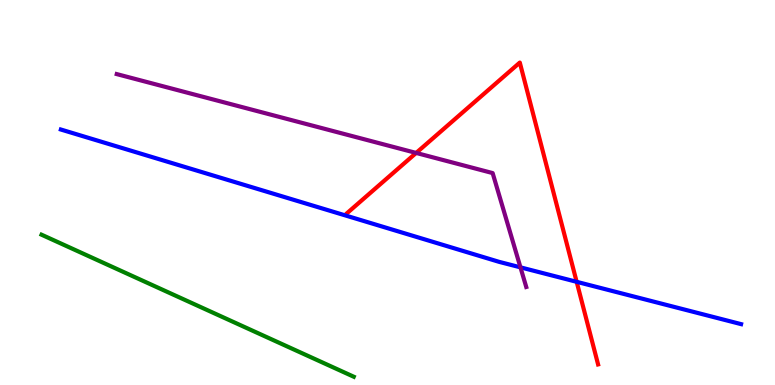[{'lines': ['blue', 'red'], 'intersections': [{'x': 7.44, 'y': 2.68}]}, {'lines': ['green', 'red'], 'intersections': []}, {'lines': ['purple', 'red'], 'intersections': [{'x': 5.37, 'y': 6.03}]}, {'lines': ['blue', 'green'], 'intersections': []}, {'lines': ['blue', 'purple'], 'intersections': [{'x': 6.72, 'y': 3.06}]}, {'lines': ['green', 'purple'], 'intersections': []}]